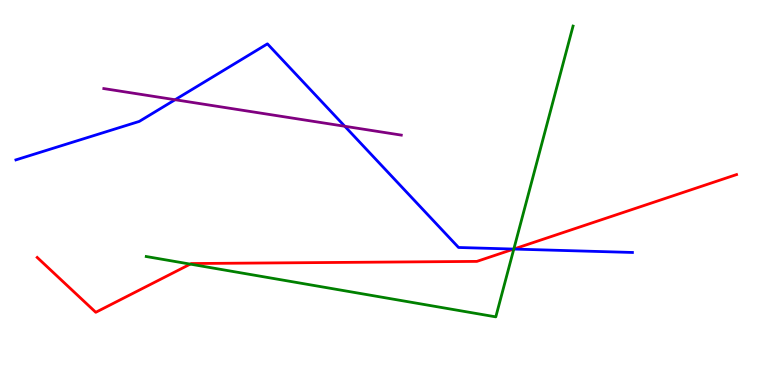[{'lines': ['blue', 'red'], 'intersections': [{'x': 6.63, 'y': 3.53}]}, {'lines': ['green', 'red'], 'intersections': [{'x': 2.46, 'y': 3.14}, {'x': 6.63, 'y': 3.53}]}, {'lines': ['purple', 'red'], 'intersections': []}, {'lines': ['blue', 'green'], 'intersections': [{'x': 6.63, 'y': 3.53}]}, {'lines': ['blue', 'purple'], 'intersections': [{'x': 2.26, 'y': 7.41}, {'x': 4.45, 'y': 6.72}]}, {'lines': ['green', 'purple'], 'intersections': []}]